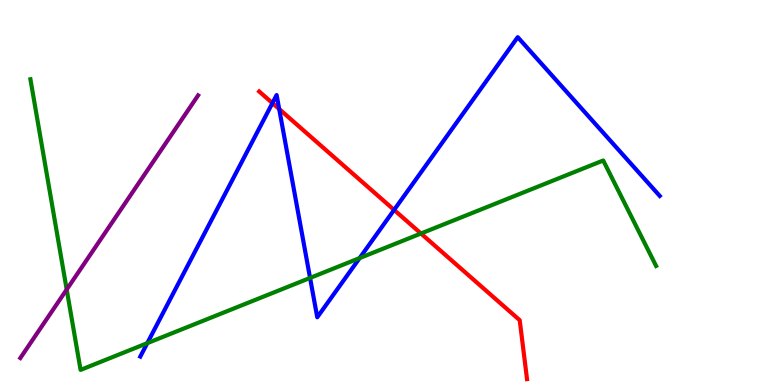[{'lines': ['blue', 'red'], 'intersections': [{'x': 3.52, 'y': 7.32}, {'x': 3.6, 'y': 7.17}, {'x': 5.09, 'y': 4.55}]}, {'lines': ['green', 'red'], 'intersections': [{'x': 5.43, 'y': 3.93}]}, {'lines': ['purple', 'red'], 'intersections': []}, {'lines': ['blue', 'green'], 'intersections': [{'x': 1.9, 'y': 1.09}, {'x': 4.0, 'y': 2.78}, {'x': 4.64, 'y': 3.3}]}, {'lines': ['blue', 'purple'], 'intersections': []}, {'lines': ['green', 'purple'], 'intersections': [{'x': 0.861, 'y': 2.48}]}]